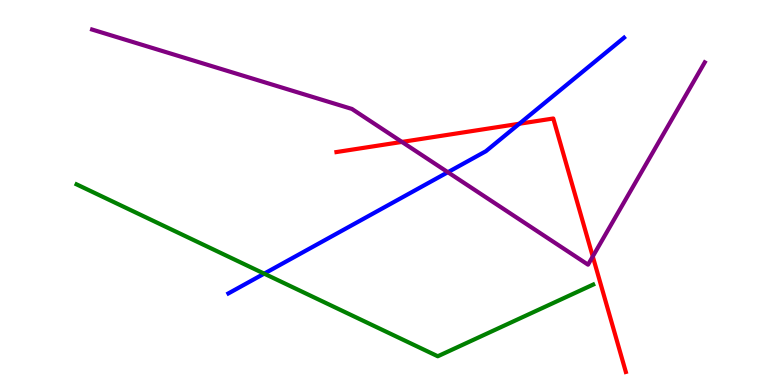[{'lines': ['blue', 'red'], 'intersections': [{'x': 6.7, 'y': 6.79}]}, {'lines': ['green', 'red'], 'intersections': []}, {'lines': ['purple', 'red'], 'intersections': [{'x': 5.19, 'y': 6.31}, {'x': 7.65, 'y': 3.34}]}, {'lines': ['blue', 'green'], 'intersections': [{'x': 3.41, 'y': 2.89}]}, {'lines': ['blue', 'purple'], 'intersections': [{'x': 5.78, 'y': 5.53}]}, {'lines': ['green', 'purple'], 'intersections': []}]